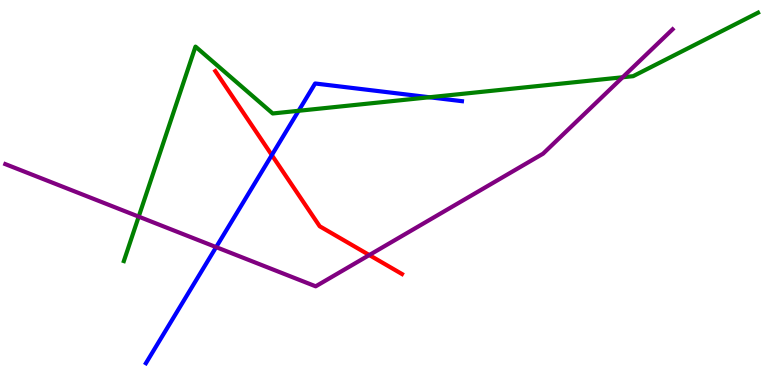[{'lines': ['blue', 'red'], 'intersections': [{'x': 3.51, 'y': 5.97}]}, {'lines': ['green', 'red'], 'intersections': []}, {'lines': ['purple', 'red'], 'intersections': [{'x': 4.77, 'y': 3.38}]}, {'lines': ['blue', 'green'], 'intersections': [{'x': 3.85, 'y': 7.12}, {'x': 5.54, 'y': 7.47}]}, {'lines': ['blue', 'purple'], 'intersections': [{'x': 2.79, 'y': 3.58}]}, {'lines': ['green', 'purple'], 'intersections': [{'x': 1.79, 'y': 4.37}, {'x': 8.03, 'y': 7.99}]}]